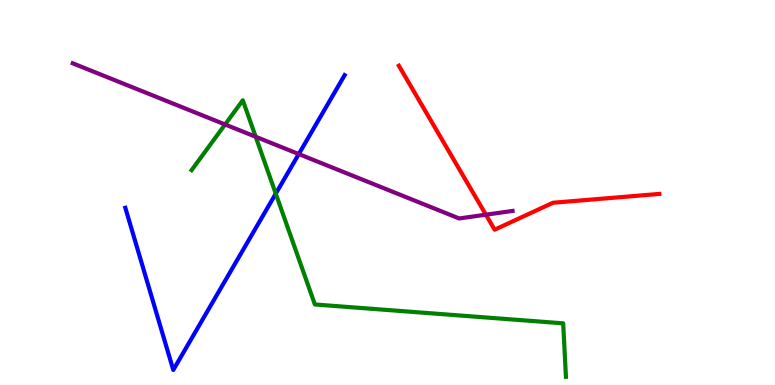[{'lines': ['blue', 'red'], 'intersections': []}, {'lines': ['green', 'red'], 'intersections': []}, {'lines': ['purple', 'red'], 'intersections': [{'x': 6.27, 'y': 4.42}]}, {'lines': ['blue', 'green'], 'intersections': [{'x': 3.56, 'y': 4.97}]}, {'lines': ['blue', 'purple'], 'intersections': [{'x': 3.86, 'y': 6.0}]}, {'lines': ['green', 'purple'], 'intersections': [{'x': 2.9, 'y': 6.77}, {'x': 3.3, 'y': 6.45}]}]